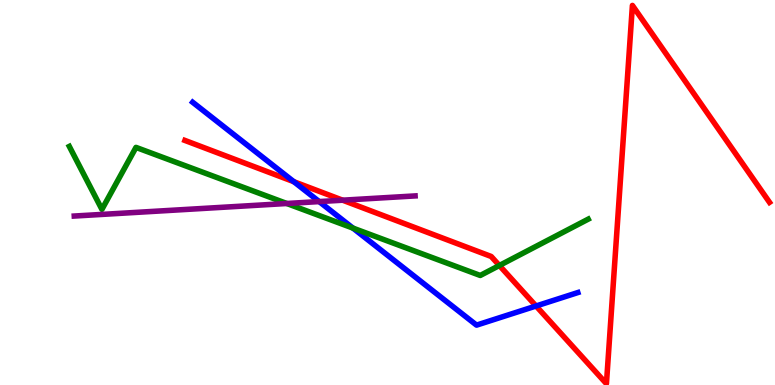[{'lines': ['blue', 'red'], 'intersections': [{'x': 3.79, 'y': 5.28}, {'x': 6.92, 'y': 2.05}]}, {'lines': ['green', 'red'], 'intersections': [{'x': 6.44, 'y': 3.1}]}, {'lines': ['purple', 'red'], 'intersections': [{'x': 4.42, 'y': 4.8}]}, {'lines': ['blue', 'green'], 'intersections': [{'x': 4.55, 'y': 4.08}]}, {'lines': ['blue', 'purple'], 'intersections': [{'x': 4.12, 'y': 4.76}]}, {'lines': ['green', 'purple'], 'intersections': [{'x': 3.7, 'y': 4.71}]}]